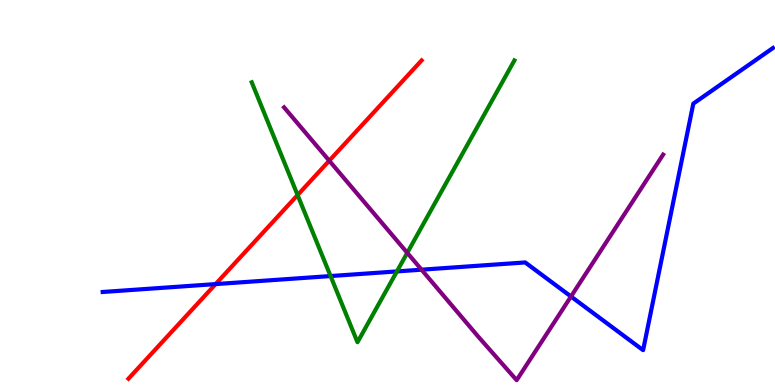[{'lines': ['blue', 'red'], 'intersections': [{'x': 2.78, 'y': 2.62}]}, {'lines': ['green', 'red'], 'intersections': [{'x': 3.84, 'y': 4.93}]}, {'lines': ['purple', 'red'], 'intersections': [{'x': 4.25, 'y': 5.83}]}, {'lines': ['blue', 'green'], 'intersections': [{'x': 4.27, 'y': 2.83}, {'x': 5.12, 'y': 2.95}]}, {'lines': ['blue', 'purple'], 'intersections': [{'x': 5.44, 'y': 3.0}, {'x': 7.37, 'y': 2.3}]}, {'lines': ['green', 'purple'], 'intersections': [{'x': 5.26, 'y': 3.43}]}]